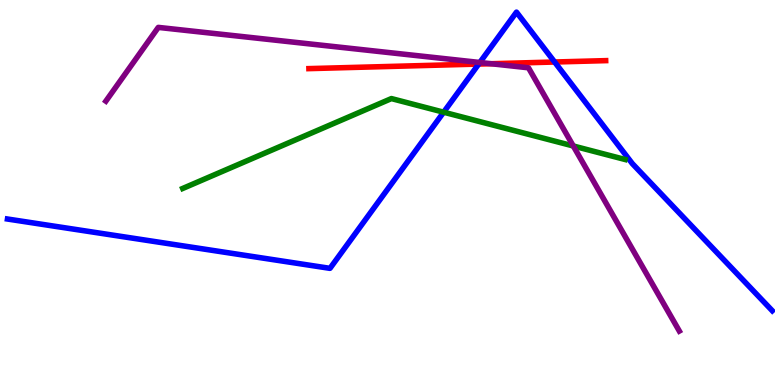[{'lines': ['blue', 'red'], 'intersections': [{'x': 6.18, 'y': 8.34}, {'x': 7.16, 'y': 8.39}]}, {'lines': ['green', 'red'], 'intersections': []}, {'lines': ['purple', 'red'], 'intersections': [{'x': 6.34, 'y': 8.34}]}, {'lines': ['blue', 'green'], 'intersections': [{'x': 5.72, 'y': 7.09}]}, {'lines': ['blue', 'purple'], 'intersections': [{'x': 6.19, 'y': 8.38}]}, {'lines': ['green', 'purple'], 'intersections': [{'x': 7.4, 'y': 6.21}]}]